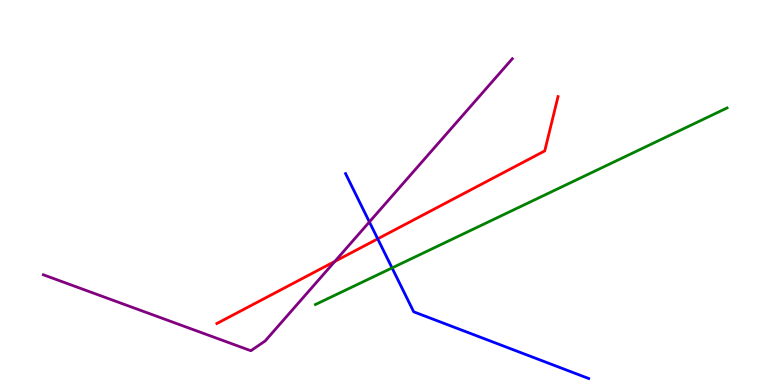[{'lines': ['blue', 'red'], 'intersections': [{'x': 4.87, 'y': 3.8}]}, {'lines': ['green', 'red'], 'intersections': []}, {'lines': ['purple', 'red'], 'intersections': [{'x': 4.32, 'y': 3.21}]}, {'lines': ['blue', 'green'], 'intersections': [{'x': 5.06, 'y': 3.04}]}, {'lines': ['blue', 'purple'], 'intersections': [{'x': 4.77, 'y': 4.24}]}, {'lines': ['green', 'purple'], 'intersections': []}]